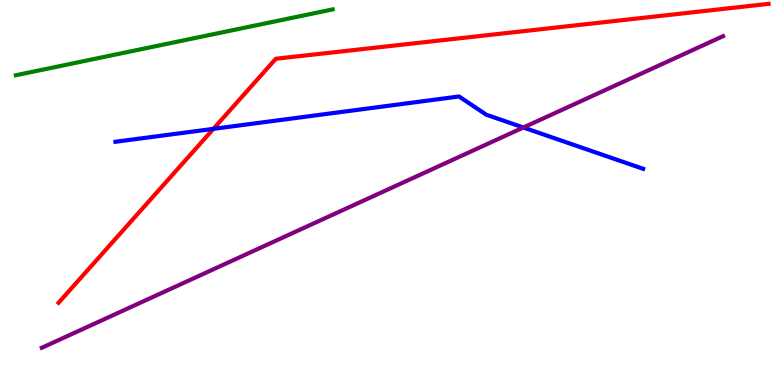[{'lines': ['blue', 'red'], 'intersections': [{'x': 2.75, 'y': 6.65}]}, {'lines': ['green', 'red'], 'intersections': []}, {'lines': ['purple', 'red'], 'intersections': []}, {'lines': ['blue', 'green'], 'intersections': []}, {'lines': ['blue', 'purple'], 'intersections': [{'x': 6.75, 'y': 6.69}]}, {'lines': ['green', 'purple'], 'intersections': []}]